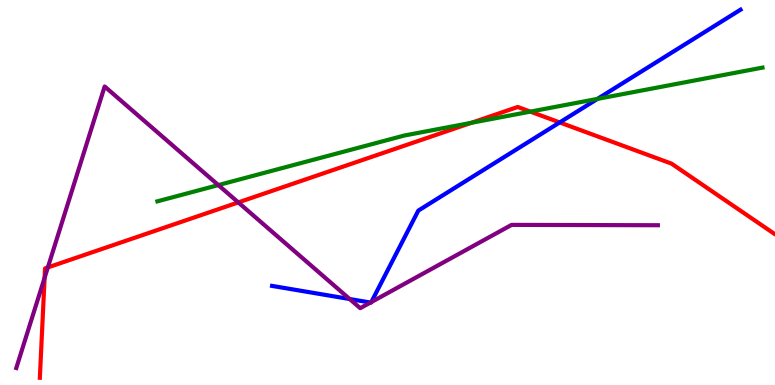[{'lines': ['blue', 'red'], 'intersections': [{'x': 7.22, 'y': 6.82}]}, {'lines': ['green', 'red'], 'intersections': [{'x': 6.08, 'y': 6.81}, {'x': 6.84, 'y': 7.1}]}, {'lines': ['purple', 'red'], 'intersections': [{'x': 0.576, 'y': 2.78}, {'x': 0.618, 'y': 3.05}, {'x': 3.07, 'y': 4.74}]}, {'lines': ['blue', 'green'], 'intersections': [{'x': 7.71, 'y': 7.43}]}, {'lines': ['blue', 'purple'], 'intersections': [{'x': 4.51, 'y': 2.23}, {'x': 4.78, 'y': 2.14}, {'x': 4.79, 'y': 2.15}]}, {'lines': ['green', 'purple'], 'intersections': [{'x': 2.82, 'y': 5.19}]}]